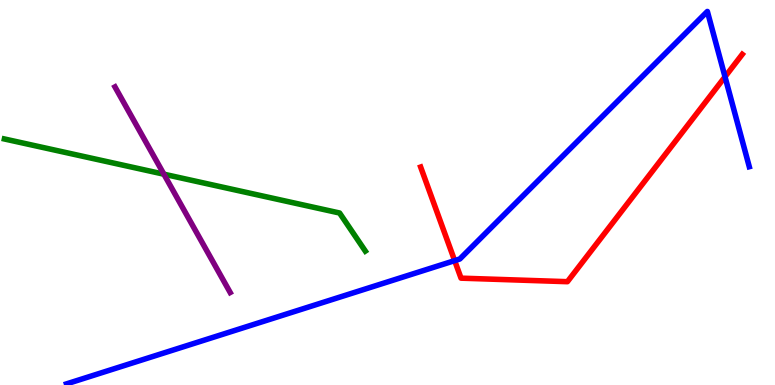[{'lines': ['blue', 'red'], 'intersections': [{'x': 5.87, 'y': 3.23}, {'x': 9.35, 'y': 8.01}]}, {'lines': ['green', 'red'], 'intersections': []}, {'lines': ['purple', 'red'], 'intersections': []}, {'lines': ['blue', 'green'], 'intersections': []}, {'lines': ['blue', 'purple'], 'intersections': []}, {'lines': ['green', 'purple'], 'intersections': [{'x': 2.11, 'y': 5.48}]}]